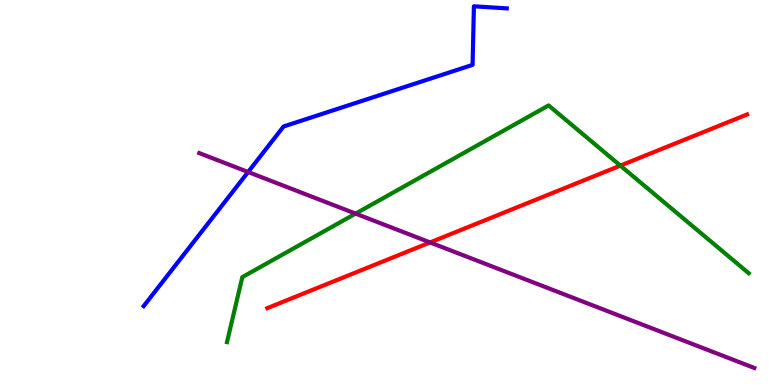[{'lines': ['blue', 'red'], 'intersections': []}, {'lines': ['green', 'red'], 'intersections': [{'x': 8.0, 'y': 5.7}]}, {'lines': ['purple', 'red'], 'intersections': [{'x': 5.55, 'y': 3.7}]}, {'lines': ['blue', 'green'], 'intersections': []}, {'lines': ['blue', 'purple'], 'intersections': [{'x': 3.2, 'y': 5.53}]}, {'lines': ['green', 'purple'], 'intersections': [{'x': 4.59, 'y': 4.45}]}]